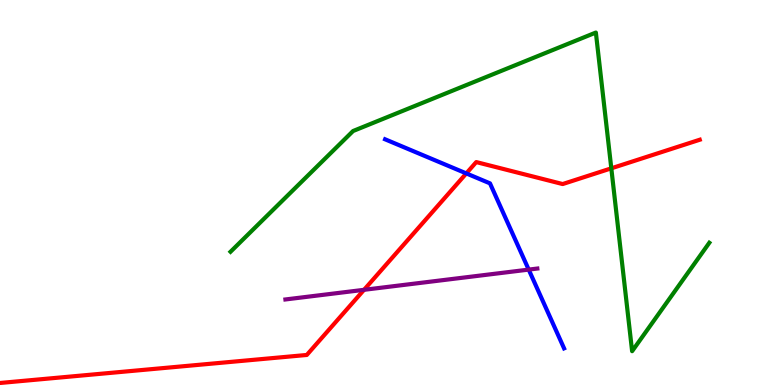[{'lines': ['blue', 'red'], 'intersections': [{'x': 6.02, 'y': 5.5}]}, {'lines': ['green', 'red'], 'intersections': [{'x': 7.89, 'y': 5.63}]}, {'lines': ['purple', 'red'], 'intersections': [{'x': 4.7, 'y': 2.47}]}, {'lines': ['blue', 'green'], 'intersections': []}, {'lines': ['blue', 'purple'], 'intersections': [{'x': 6.82, 'y': 3.0}]}, {'lines': ['green', 'purple'], 'intersections': []}]